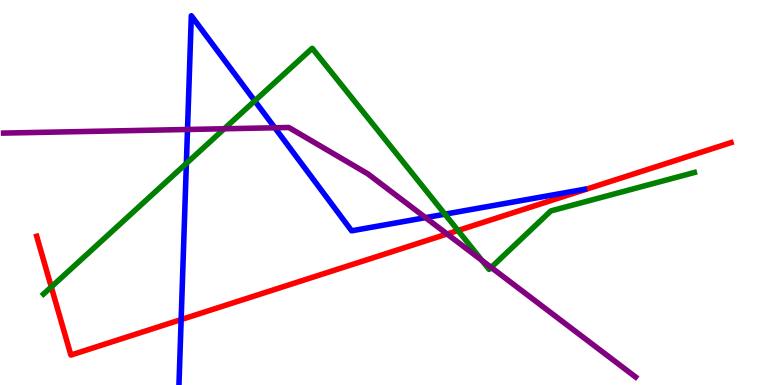[{'lines': ['blue', 'red'], 'intersections': [{'x': 2.34, 'y': 1.7}]}, {'lines': ['green', 'red'], 'intersections': [{'x': 0.662, 'y': 2.55}, {'x': 5.91, 'y': 4.01}]}, {'lines': ['purple', 'red'], 'intersections': [{'x': 5.77, 'y': 3.92}]}, {'lines': ['blue', 'green'], 'intersections': [{'x': 2.4, 'y': 5.76}, {'x': 3.29, 'y': 7.38}, {'x': 5.74, 'y': 4.44}]}, {'lines': ['blue', 'purple'], 'intersections': [{'x': 2.42, 'y': 6.64}, {'x': 3.55, 'y': 6.68}, {'x': 5.49, 'y': 4.35}]}, {'lines': ['green', 'purple'], 'intersections': [{'x': 2.89, 'y': 6.66}, {'x': 6.22, 'y': 3.24}, {'x': 6.34, 'y': 3.05}]}]